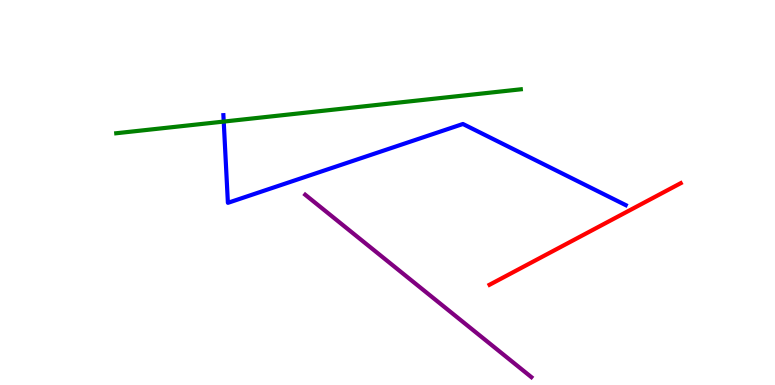[{'lines': ['blue', 'red'], 'intersections': []}, {'lines': ['green', 'red'], 'intersections': []}, {'lines': ['purple', 'red'], 'intersections': []}, {'lines': ['blue', 'green'], 'intersections': [{'x': 2.89, 'y': 6.84}]}, {'lines': ['blue', 'purple'], 'intersections': []}, {'lines': ['green', 'purple'], 'intersections': []}]